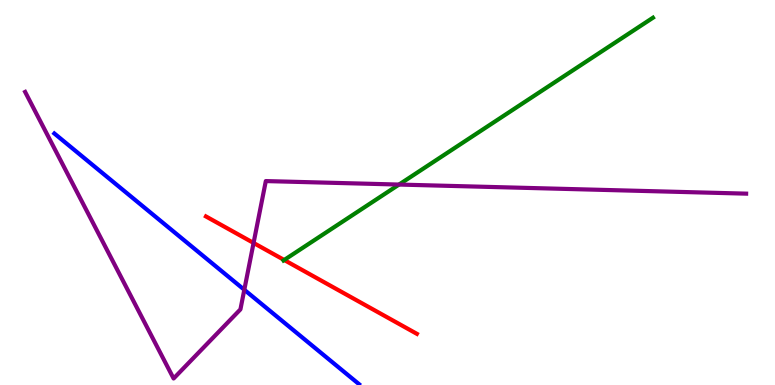[{'lines': ['blue', 'red'], 'intersections': []}, {'lines': ['green', 'red'], 'intersections': [{'x': 3.67, 'y': 3.25}]}, {'lines': ['purple', 'red'], 'intersections': [{'x': 3.27, 'y': 3.69}]}, {'lines': ['blue', 'green'], 'intersections': []}, {'lines': ['blue', 'purple'], 'intersections': [{'x': 3.15, 'y': 2.47}]}, {'lines': ['green', 'purple'], 'intersections': [{'x': 5.15, 'y': 5.21}]}]